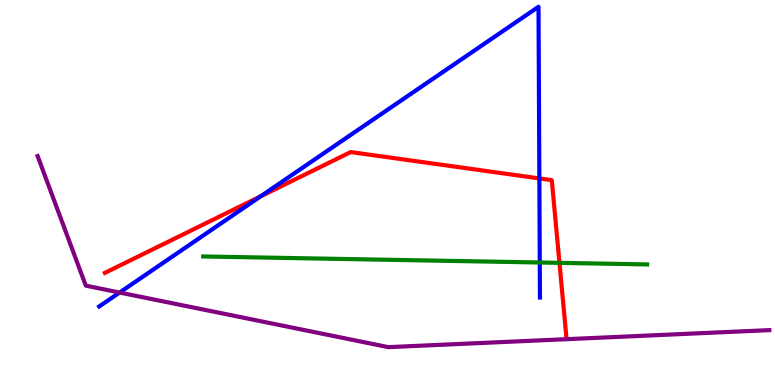[{'lines': ['blue', 'red'], 'intersections': [{'x': 3.36, 'y': 4.9}, {'x': 6.96, 'y': 5.37}]}, {'lines': ['green', 'red'], 'intersections': [{'x': 7.22, 'y': 3.17}]}, {'lines': ['purple', 'red'], 'intersections': []}, {'lines': ['blue', 'green'], 'intersections': [{'x': 6.96, 'y': 3.18}]}, {'lines': ['blue', 'purple'], 'intersections': [{'x': 1.54, 'y': 2.4}]}, {'lines': ['green', 'purple'], 'intersections': []}]